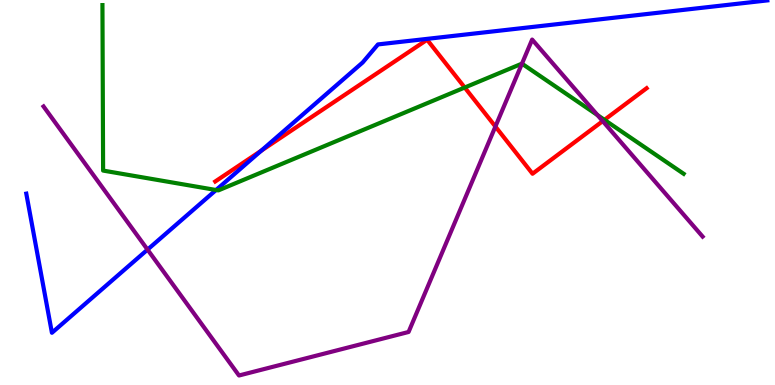[{'lines': ['blue', 'red'], 'intersections': [{'x': 3.37, 'y': 6.09}]}, {'lines': ['green', 'red'], 'intersections': [{'x': 6.0, 'y': 7.73}, {'x': 7.8, 'y': 6.89}]}, {'lines': ['purple', 'red'], 'intersections': [{'x': 6.39, 'y': 6.71}, {'x': 7.78, 'y': 6.85}]}, {'lines': ['blue', 'green'], 'intersections': [{'x': 2.79, 'y': 5.06}]}, {'lines': ['blue', 'purple'], 'intersections': [{'x': 1.9, 'y': 3.52}]}, {'lines': ['green', 'purple'], 'intersections': [{'x': 6.74, 'y': 8.35}, {'x': 7.71, 'y': 7.01}]}]